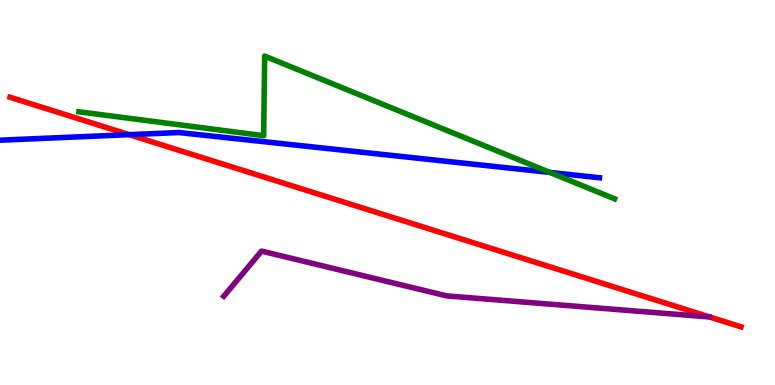[{'lines': ['blue', 'red'], 'intersections': [{'x': 1.67, 'y': 6.5}]}, {'lines': ['green', 'red'], 'intersections': []}, {'lines': ['purple', 'red'], 'intersections': []}, {'lines': ['blue', 'green'], 'intersections': [{'x': 7.09, 'y': 5.52}]}, {'lines': ['blue', 'purple'], 'intersections': []}, {'lines': ['green', 'purple'], 'intersections': []}]